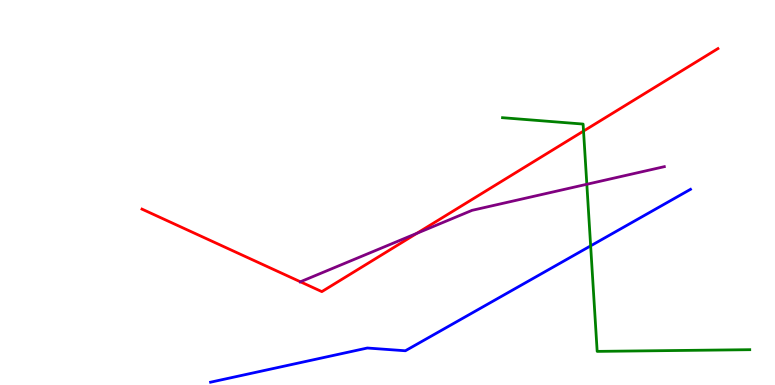[{'lines': ['blue', 'red'], 'intersections': []}, {'lines': ['green', 'red'], 'intersections': [{'x': 7.53, 'y': 6.6}]}, {'lines': ['purple', 'red'], 'intersections': [{'x': 3.88, 'y': 2.68}, {'x': 5.38, 'y': 3.94}]}, {'lines': ['blue', 'green'], 'intersections': [{'x': 7.62, 'y': 3.61}]}, {'lines': ['blue', 'purple'], 'intersections': []}, {'lines': ['green', 'purple'], 'intersections': [{'x': 7.57, 'y': 5.21}]}]